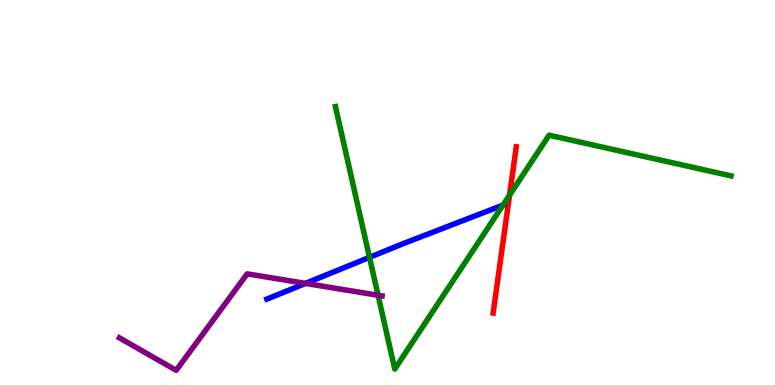[{'lines': ['blue', 'red'], 'intersections': []}, {'lines': ['green', 'red'], 'intersections': [{'x': 6.57, 'y': 4.93}]}, {'lines': ['purple', 'red'], 'intersections': []}, {'lines': ['blue', 'green'], 'intersections': [{'x': 4.77, 'y': 3.32}, {'x': 6.49, 'y': 4.67}]}, {'lines': ['blue', 'purple'], 'intersections': [{'x': 3.94, 'y': 2.64}]}, {'lines': ['green', 'purple'], 'intersections': [{'x': 4.88, 'y': 2.33}]}]